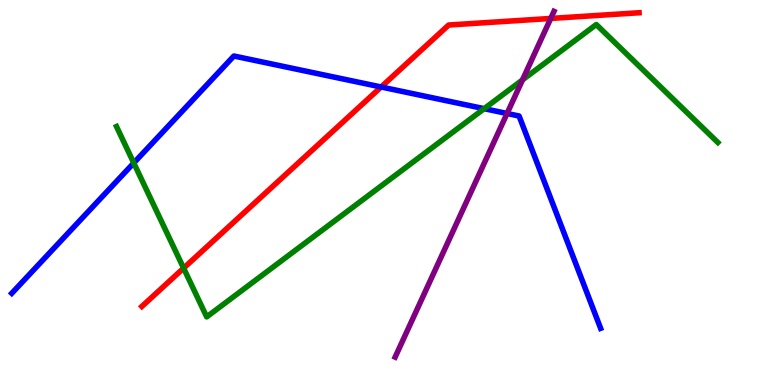[{'lines': ['blue', 'red'], 'intersections': [{'x': 4.92, 'y': 7.74}]}, {'lines': ['green', 'red'], 'intersections': [{'x': 2.37, 'y': 3.03}]}, {'lines': ['purple', 'red'], 'intersections': [{'x': 7.11, 'y': 9.52}]}, {'lines': ['blue', 'green'], 'intersections': [{'x': 1.73, 'y': 5.77}, {'x': 6.25, 'y': 7.18}]}, {'lines': ['blue', 'purple'], 'intersections': [{'x': 6.54, 'y': 7.05}]}, {'lines': ['green', 'purple'], 'intersections': [{'x': 6.74, 'y': 7.92}]}]